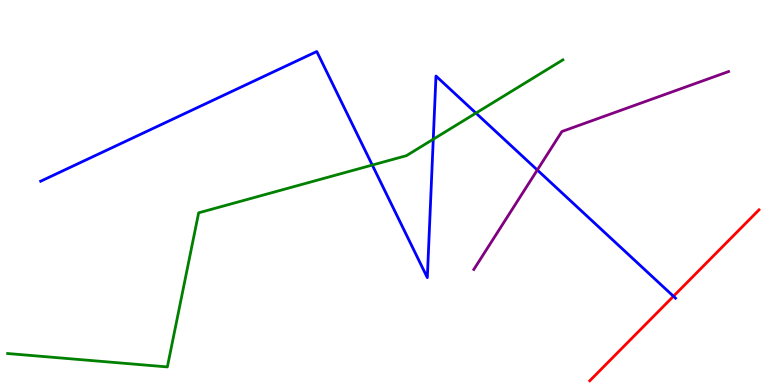[{'lines': ['blue', 'red'], 'intersections': [{'x': 8.69, 'y': 2.3}]}, {'lines': ['green', 'red'], 'intersections': []}, {'lines': ['purple', 'red'], 'intersections': []}, {'lines': ['blue', 'green'], 'intersections': [{'x': 4.8, 'y': 5.71}, {'x': 5.59, 'y': 6.38}, {'x': 6.14, 'y': 7.06}]}, {'lines': ['blue', 'purple'], 'intersections': [{'x': 6.93, 'y': 5.58}]}, {'lines': ['green', 'purple'], 'intersections': []}]